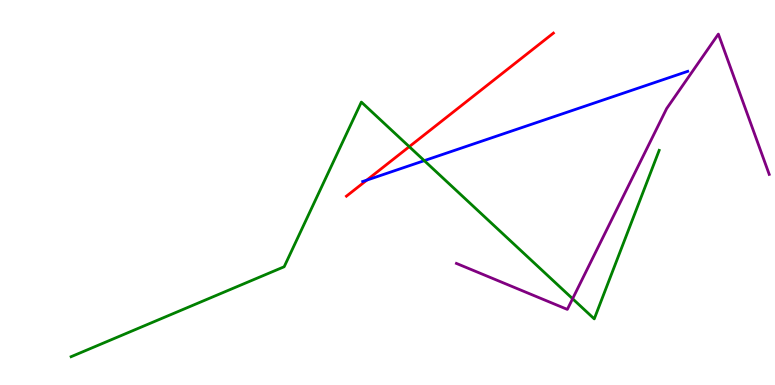[{'lines': ['blue', 'red'], 'intersections': [{'x': 4.73, 'y': 5.32}]}, {'lines': ['green', 'red'], 'intersections': [{'x': 5.28, 'y': 6.19}]}, {'lines': ['purple', 'red'], 'intersections': []}, {'lines': ['blue', 'green'], 'intersections': [{'x': 5.47, 'y': 5.83}]}, {'lines': ['blue', 'purple'], 'intersections': []}, {'lines': ['green', 'purple'], 'intersections': [{'x': 7.39, 'y': 2.24}]}]